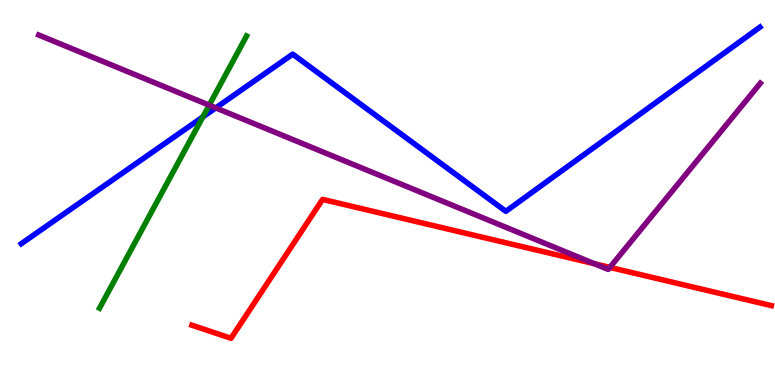[{'lines': ['blue', 'red'], 'intersections': []}, {'lines': ['green', 'red'], 'intersections': []}, {'lines': ['purple', 'red'], 'intersections': [{'x': 7.67, 'y': 3.15}, {'x': 7.87, 'y': 3.05}]}, {'lines': ['blue', 'green'], 'intersections': [{'x': 2.62, 'y': 6.96}]}, {'lines': ['blue', 'purple'], 'intersections': [{'x': 2.78, 'y': 7.2}]}, {'lines': ['green', 'purple'], 'intersections': [{'x': 2.7, 'y': 7.27}]}]